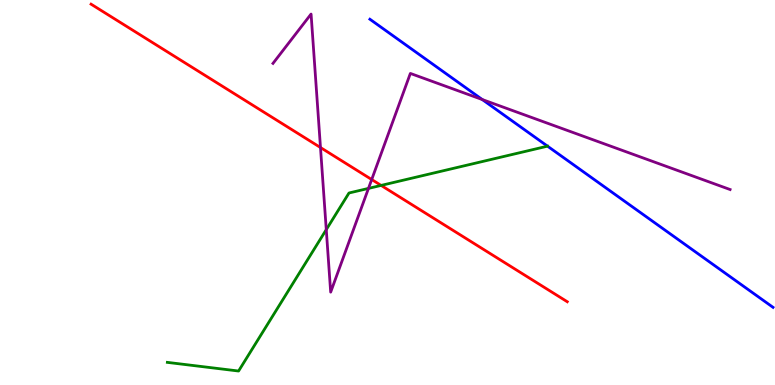[{'lines': ['blue', 'red'], 'intersections': []}, {'lines': ['green', 'red'], 'intersections': [{'x': 4.92, 'y': 5.18}]}, {'lines': ['purple', 'red'], 'intersections': [{'x': 4.14, 'y': 6.17}, {'x': 4.8, 'y': 5.34}]}, {'lines': ['blue', 'green'], 'intersections': []}, {'lines': ['blue', 'purple'], 'intersections': [{'x': 6.22, 'y': 7.41}]}, {'lines': ['green', 'purple'], 'intersections': [{'x': 4.21, 'y': 4.04}, {'x': 4.75, 'y': 5.11}]}]